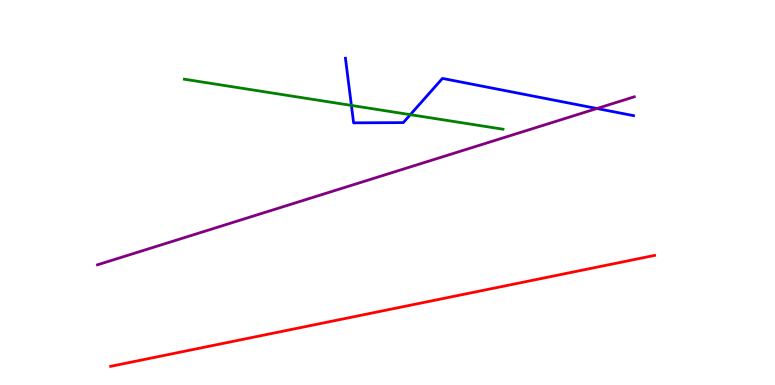[{'lines': ['blue', 'red'], 'intersections': []}, {'lines': ['green', 'red'], 'intersections': []}, {'lines': ['purple', 'red'], 'intersections': []}, {'lines': ['blue', 'green'], 'intersections': [{'x': 4.53, 'y': 7.26}, {'x': 5.29, 'y': 7.02}]}, {'lines': ['blue', 'purple'], 'intersections': [{'x': 7.7, 'y': 7.18}]}, {'lines': ['green', 'purple'], 'intersections': []}]